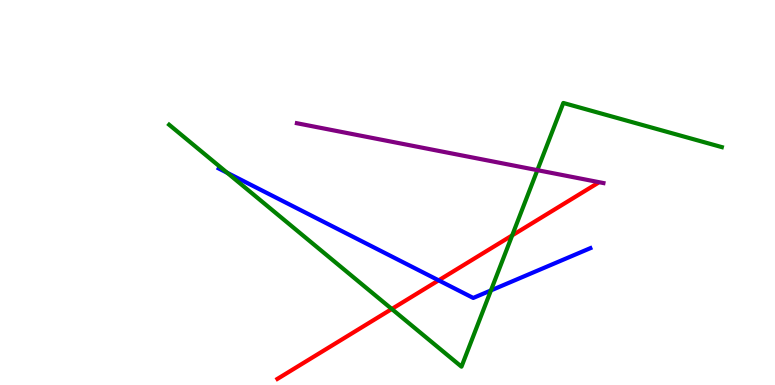[{'lines': ['blue', 'red'], 'intersections': [{'x': 5.66, 'y': 2.72}]}, {'lines': ['green', 'red'], 'intersections': [{'x': 5.06, 'y': 1.97}, {'x': 6.61, 'y': 3.89}]}, {'lines': ['purple', 'red'], 'intersections': []}, {'lines': ['blue', 'green'], 'intersections': [{'x': 2.93, 'y': 5.51}, {'x': 6.33, 'y': 2.46}]}, {'lines': ['blue', 'purple'], 'intersections': []}, {'lines': ['green', 'purple'], 'intersections': [{'x': 6.93, 'y': 5.58}]}]